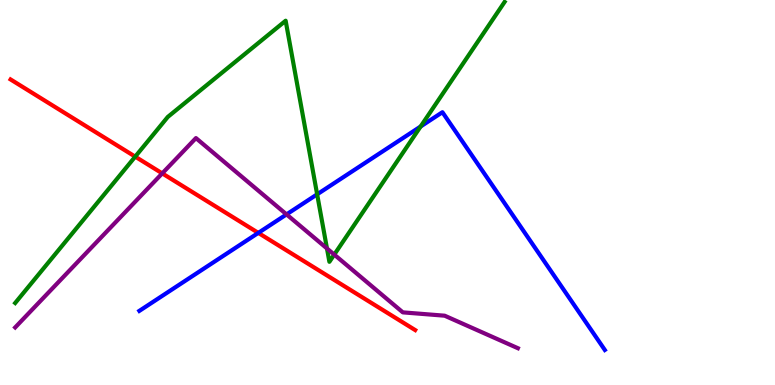[{'lines': ['blue', 'red'], 'intersections': [{'x': 3.33, 'y': 3.95}]}, {'lines': ['green', 'red'], 'intersections': [{'x': 1.74, 'y': 5.93}]}, {'lines': ['purple', 'red'], 'intersections': [{'x': 2.09, 'y': 5.5}]}, {'lines': ['blue', 'green'], 'intersections': [{'x': 4.09, 'y': 4.95}, {'x': 5.43, 'y': 6.71}]}, {'lines': ['blue', 'purple'], 'intersections': [{'x': 3.7, 'y': 4.43}]}, {'lines': ['green', 'purple'], 'intersections': [{'x': 4.22, 'y': 3.55}, {'x': 4.31, 'y': 3.39}]}]